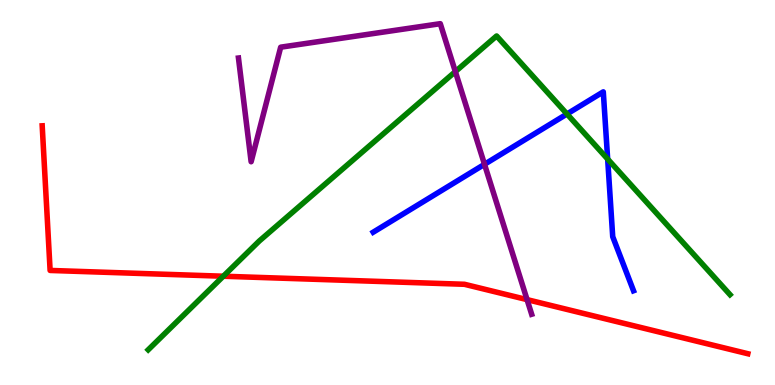[{'lines': ['blue', 'red'], 'intersections': []}, {'lines': ['green', 'red'], 'intersections': [{'x': 2.88, 'y': 2.83}]}, {'lines': ['purple', 'red'], 'intersections': [{'x': 6.8, 'y': 2.22}]}, {'lines': ['blue', 'green'], 'intersections': [{'x': 7.32, 'y': 7.04}, {'x': 7.84, 'y': 5.87}]}, {'lines': ['blue', 'purple'], 'intersections': [{'x': 6.25, 'y': 5.73}]}, {'lines': ['green', 'purple'], 'intersections': [{'x': 5.88, 'y': 8.14}]}]